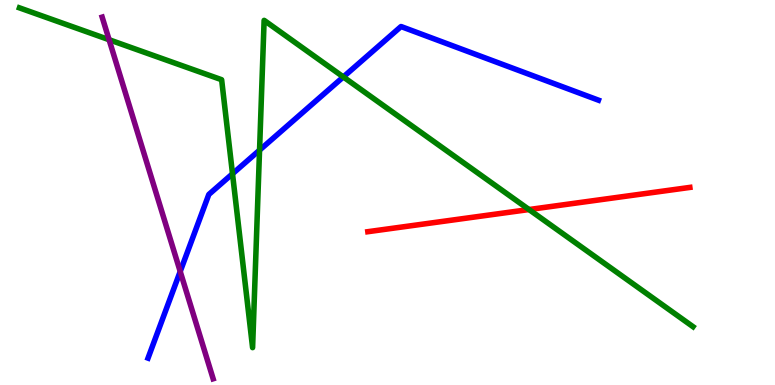[{'lines': ['blue', 'red'], 'intersections': []}, {'lines': ['green', 'red'], 'intersections': [{'x': 6.83, 'y': 4.56}]}, {'lines': ['purple', 'red'], 'intersections': []}, {'lines': ['blue', 'green'], 'intersections': [{'x': 3.0, 'y': 5.49}, {'x': 3.35, 'y': 6.1}, {'x': 4.43, 'y': 8.0}]}, {'lines': ['blue', 'purple'], 'intersections': [{'x': 2.33, 'y': 2.95}]}, {'lines': ['green', 'purple'], 'intersections': [{'x': 1.41, 'y': 8.97}]}]